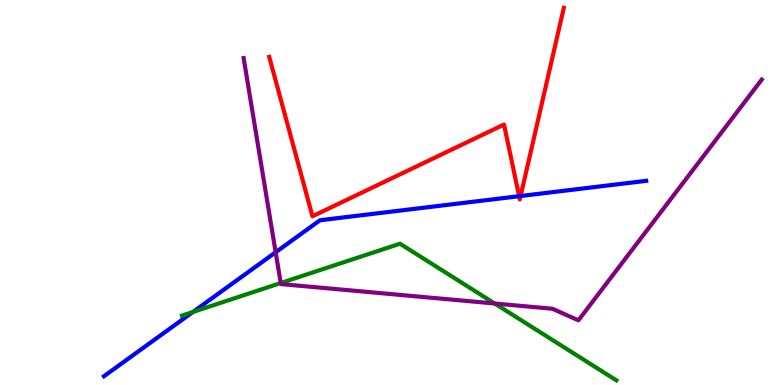[{'lines': ['blue', 'red'], 'intersections': [{'x': 6.7, 'y': 4.9}, {'x': 6.72, 'y': 4.91}]}, {'lines': ['green', 'red'], 'intersections': []}, {'lines': ['purple', 'red'], 'intersections': []}, {'lines': ['blue', 'green'], 'intersections': [{'x': 2.49, 'y': 1.9}]}, {'lines': ['blue', 'purple'], 'intersections': [{'x': 3.56, 'y': 3.45}]}, {'lines': ['green', 'purple'], 'intersections': [{'x': 3.62, 'y': 2.65}, {'x': 6.38, 'y': 2.12}]}]